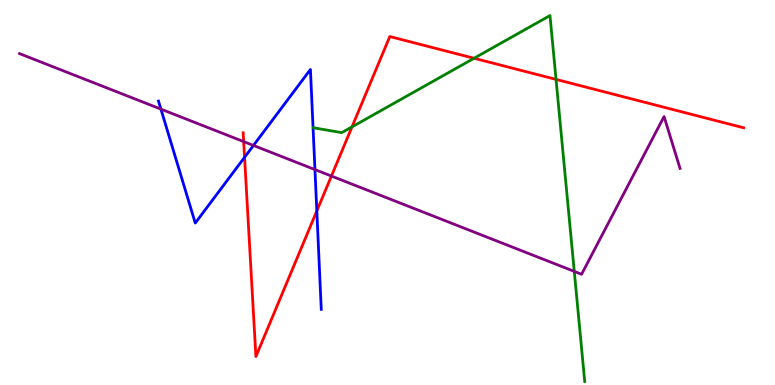[{'lines': ['blue', 'red'], 'intersections': [{'x': 3.16, 'y': 5.91}, {'x': 4.09, 'y': 4.52}]}, {'lines': ['green', 'red'], 'intersections': [{'x': 4.54, 'y': 6.7}, {'x': 6.12, 'y': 8.49}, {'x': 7.17, 'y': 7.94}]}, {'lines': ['purple', 'red'], 'intersections': [{'x': 3.14, 'y': 6.32}, {'x': 4.28, 'y': 5.43}]}, {'lines': ['blue', 'green'], 'intersections': []}, {'lines': ['blue', 'purple'], 'intersections': [{'x': 2.08, 'y': 7.17}, {'x': 3.27, 'y': 6.22}, {'x': 4.06, 'y': 5.59}]}, {'lines': ['green', 'purple'], 'intersections': [{'x': 7.41, 'y': 2.95}]}]